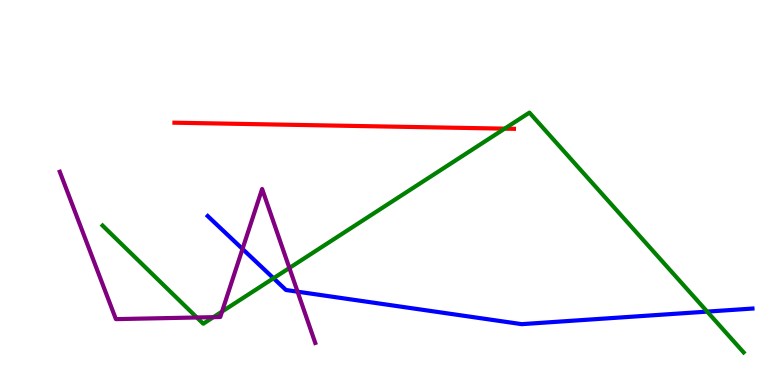[{'lines': ['blue', 'red'], 'intersections': []}, {'lines': ['green', 'red'], 'intersections': [{'x': 6.51, 'y': 6.66}]}, {'lines': ['purple', 'red'], 'intersections': []}, {'lines': ['blue', 'green'], 'intersections': [{'x': 3.53, 'y': 2.77}, {'x': 9.13, 'y': 1.91}]}, {'lines': ['blue', 'purple'], 'intersections': [{'x': 3.13, 'y': 3.53}, {'x': 3.84, 'y': 2.42}]}, {'lines': ['green', 'purple'], 'intersections': [{'x': 2.54, 'y': 1.75}, {'x': 2.75, 'y': 1.76}, {'x': 2.87, 'y': 1.91}, {'x': 3.73, 'y': 3.04}]}]